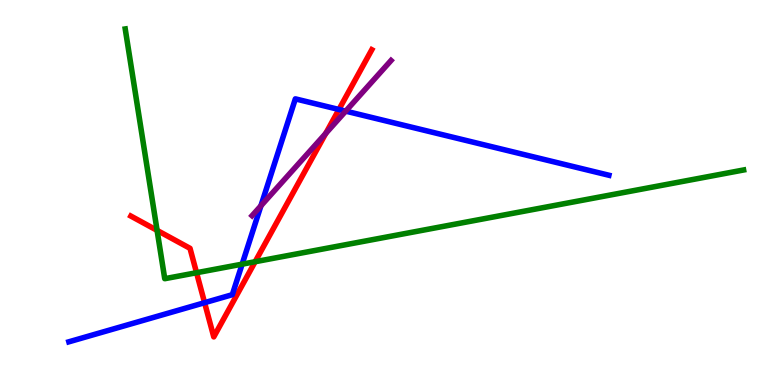[{'lines': ['blue', 'red'], 'intersections': [{'x': 2.64, 'y': 2.14}, {'x': 4.37, 'y': 7.16}]}, {'lines': ['green', 'red'], 'intersections': [{'x': 2.03, 'y': 4.02}, {'x': 2.54, 'y': 2.92}, {'x': 3.29, 'y': 3.2}]}, {'lines': ['purple', 'red'], 'intersections': [{'x': 4.2, 'y': 6.54}]}, {'lines': ['blue', 'green'], 'intersections': [{'x': 3.12, 'y': 3.14}]}, {'lines': ['blue', 'purple'], 'intersections': [{'x': 3.37, 'y': 4.65}, {'x': 4.46, 'y': 7.11}]}, {'lines': ['green', 'purple'], 'intersections': []}]